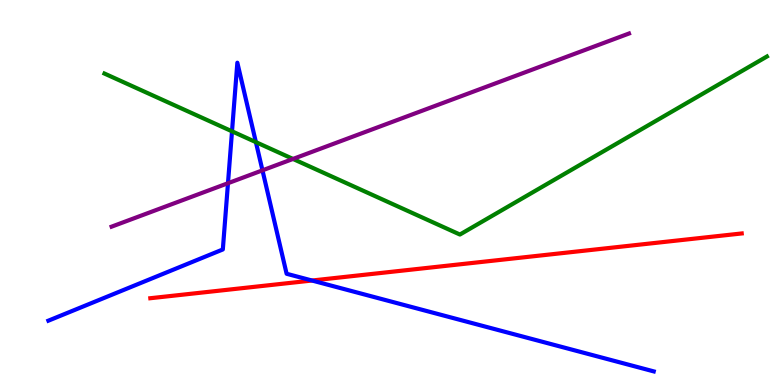[{'lines': ['blue', 'red'], 'intersections': [{'x': 4.03, 'y': 2.71}]}, {'lines': ['green', 'red'], 'intersections': []}, {'lines': ['purple', 'red'], 'intersections': []}, {'lines': ['blue', 'green'], 'intersections': [{'x': 2.99, 'y': 6.59}, {'x': 3.3, 'y': 6.31}]}, {'lines': ['blue', 'purple'], 'intersections': [{'x': 2.94, 'y': 5.24}, {'x': 3.39, 'y': 5.58}]}, {'lines': ['green', 'purple'], 'intersections': [{'x': 3.78, 'y': 5.87}]}]